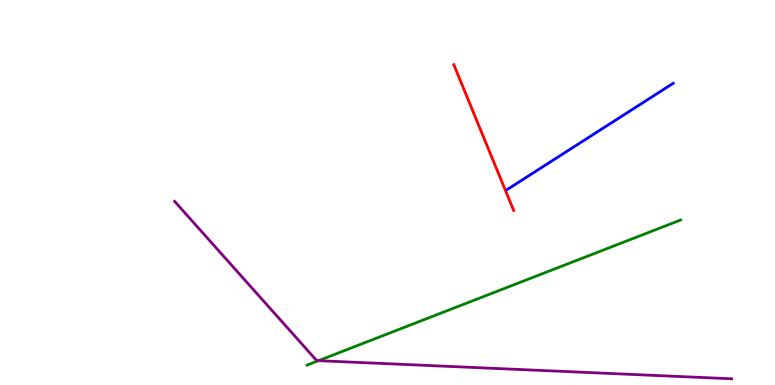[{'lines': ['blue', 'red'], 'intersections': []}, {'lines': ['green', 'red'], 'intersections': []}, {'lines': ['purple', 'red'], 'intersections': []}, {'lines': ['blue', 'green'], 'intersections': []}, {'lines': ['blue', 'purple'], 'intersections': []}, {'lines': ['green', 'purple'], 'intersections': [{'x': 4.11, 'y': 0.632}]}]